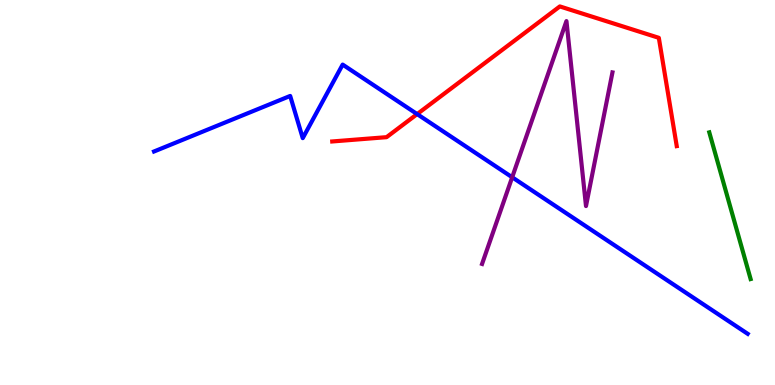[{'lines': ['blue', 'red'], 'intersections': [{'x': 5.38, 'y': 7.04}]}, {'lines': ['green', 'red'], 'intersections': []}, {'lines': ['purple', 'red'], 'intersections': []}, {'lines': ['blue', 'green'], 'intersections': []}, {'lines': ['blue', 'purple'], 'intersections': [{'x': 6.61, 'y': 5.4}]}, {'lines': ['green', 'purple'], 'intersections': []}]